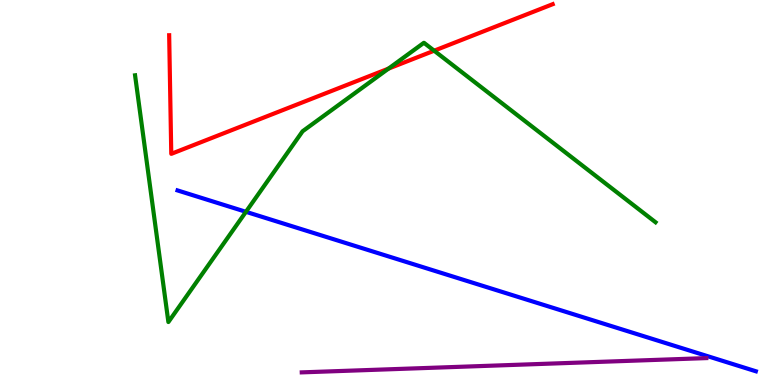[{'lines': ['blue', 'red'], 'intersections': []}, {'lines': ['green', 'red'], 'intersections': [{'x': 5.01, 'y': 8.22}, {'x': 5.6, 'y': 8.68}]}, {'lines': ['purple', 'red'], 'intersections': []}, {'lines': ['blue', 'green'], 'intersections': [{'x': 3.17, 'y': 4.5}]}, {'lines': ['blue', 'purple'], 'intersections': []}, {'lines': ['green', 'purple'], 'intersections': []}]